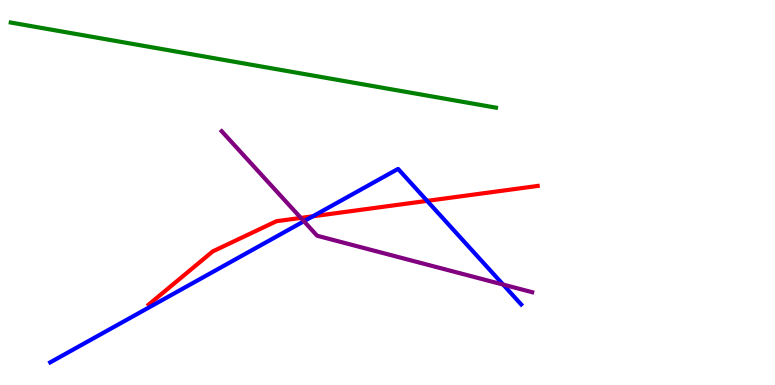[{'lines': ['blue', 'red'], 'intersections': [{'x': 4.04, 'y': 4.38}, {'x': 5.51, 'y': 4.78}]}, {'lines': ['green', 'red'], 'intersections': []}, {'lines': ['purple', 'red'], 'intersections': [{'x': 3.88, 'y': 4.34}]}, {'lines': ['blue', 'green'], 'intersections': []}, {'lines': ['blue', 'purple'], 'intersections': [{'x': 3.92, 'y': 4.25}, {'x': 6.49, 'y': 2.61}]}, {'lines': ['green', 'purple'], 'intersections': []}]